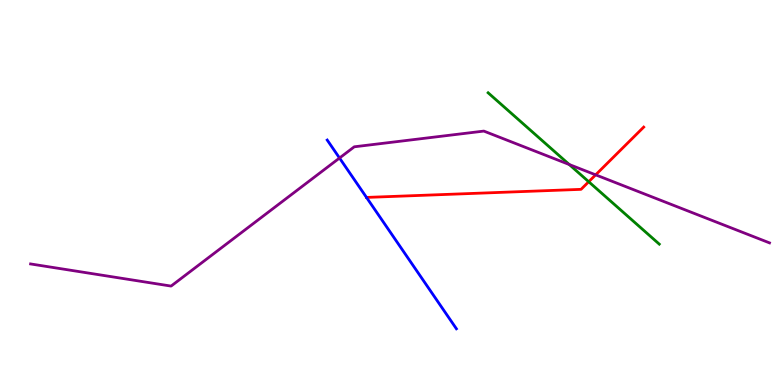[{'lines': ['blue', 'red'], 'intersections': [{'x': 4.73, 'y': 4.87}]}, {'lines': ['green', 'red'], 'intersections': [{'x': 7.6, 'y': 5.28}]}, {'lines': ['purple', 'red'], 'intersections': [{'x': 7.69, 'y': 5.46}]}, {'lines': ['blue', 'green'], 'intersections': []}, {'lines': ['blue', 'purple'], 'intersections': [{'x': 4.38, 'y': 5.9}]}, {'lines': ['green', 'purple'], 'intersections': [{'x': 7.34, 'y': 5.73}]}]